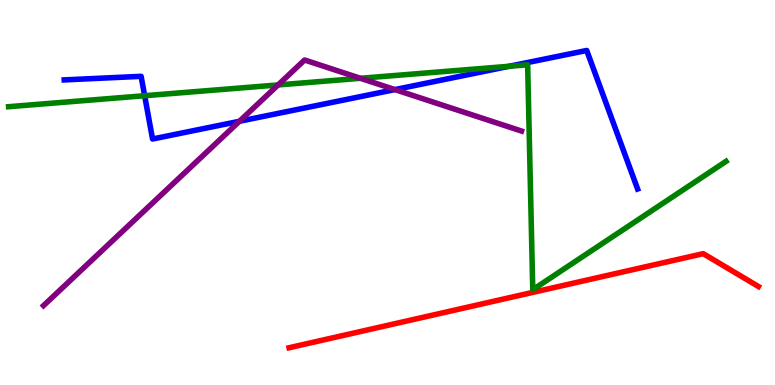[{'lines': ['blue', 'red'], 'intersections': []}, {'lines': ['green', 'red'], 'intersections': []}, {'lines': ['purple', 'red'], 'intersections': []}, {'lines': ['blue', 'green'], 'intersections': [{'x': 1.87, 'y': 7.51}, {'x': 6.57, 'y': 8.28}]}, {'lines': ['blue', 'purple'], 'intersections': [{'x': 3.09, 'y': 6.85}, {'x': 5.1, 'y': 7.67}]}, {'lines': ['green', 'purple'], 'intersections': [{'x': 3.59, 'y': 7.79}, {'x': 4.65, 'y': 7.97}]}]